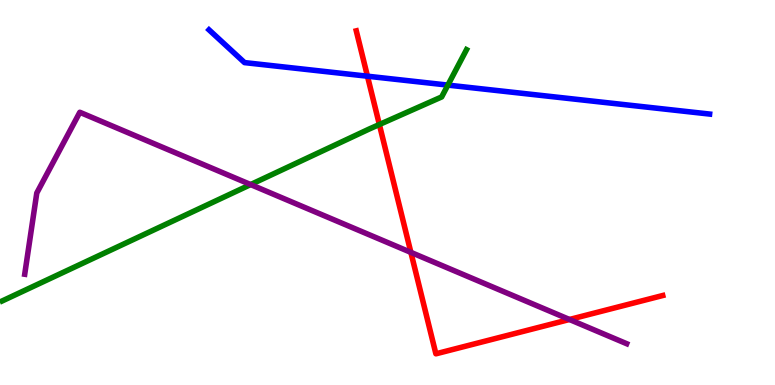[{'lines': ['blue', 'red'], 'intersections': [{'x': 4.74, 'y': 8.02}]}, {'lines': ['green', 'red'], 'intersections': [{'x': 4.9, 'y': 6.77}]}, {'lines': ['purple', 'red'], 'intersections': [{'x': 5.3, 'y': 3.44}, {'x': 7.35, 'y': 1.7}]}, {'lines': ['blue', 'green'], 'intersections': [{'x': 5.78, 'y': 7.79}]}, {'lines': ['blue', 'purple'], 'intersections': []}, {'lines': ['green', 'purple'], 'intersections': [{'x': 3.23, 'y': 5.21}]}]